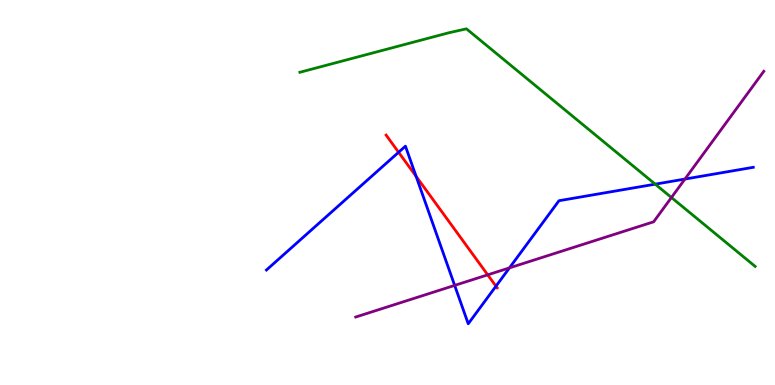[{'lines': ['blue', 'red'], 'intersections': [{'x': 5.14, 'y': 6.04}, {'x': 5.37, 'y': 5.42}, {'x': 6.4, 'y': 2.57}]}, {'lines': ['green', 'red'], 'intersections': []}, {'lines': ['purple', 'red'], 'intersections': [{'x': 6.29, 'y': 2.86}]}, {'lines': ['blue', 'green'], 'intersections': [{'x': 8.45, 'y': 5.22}]}, {'lines': ['blue', 'purple'], 'intersections': [{'x': 5.87, 'y': 2.59}, {'x': 6.57, 'y': 3.04}, {'x': 8.84, 'y': 5.35}]}, {'lines': ['green', 'purple'], 'intersections': [{'x': 8.66, 'y': 4.87}]}]